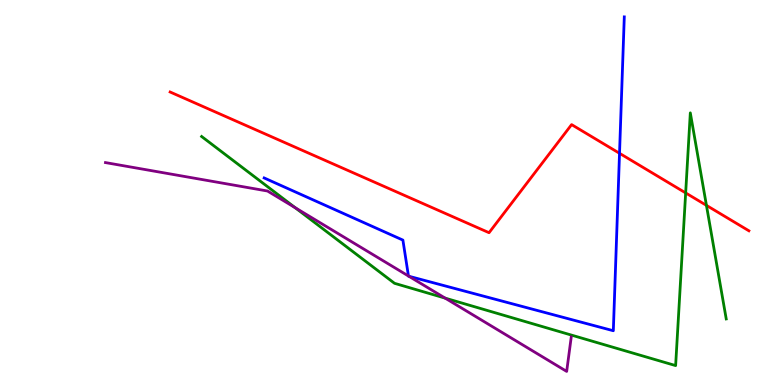[{'lines': ['blue', 'red'], 'intersections': [{'x': 7.99, 'y': 6.02}]}, {'lines': ['green', 'red'], 'intersections': [{'x': 8.85, 'y': 4.99}, {'x': 9.12, 'y': 4.67}]}, {'lines': ['purple', 'red'], 'intersections': []}, {'lines': ['blue', 'green'], 'intersections': []}, {'lines': ['blue', 'purple'], 'intersections': [{'x': 5.27, 'y': 2.83}, {'x': 5.28, 'y': 2.82}]}, {'lines': ['green', 'purple'], 'intersections': [{'x': 3.81, 'y': 4.61}, {'x': 5.74, 'y': 2.26}]}]